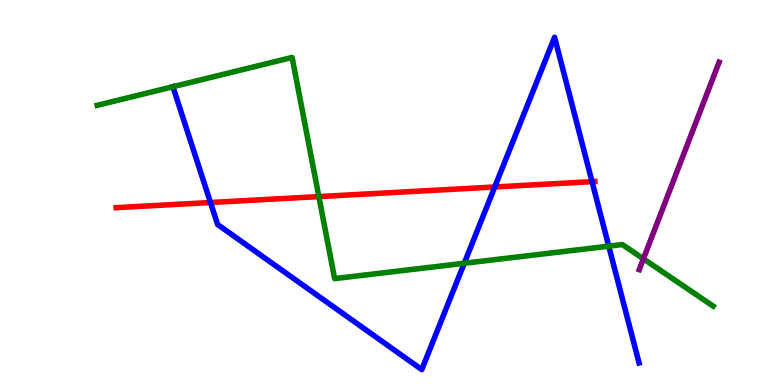[{'lines': ['blue', 'red'], 'intersections': [{'x': 2.72, 'y': 4.74}, {'x': 6.38, 'y': 5.14}, {'x': 7.64, 'y': 5.28}]}, {'lines': ['green', 'red'], 'intersections': [{'x': 4.11, 'y': 4.89}]}, {'lines': ['purple', 'red'], 'intersections': []}, {'lines': ['blue', 'green'], 'intersections': [{'x': 2.23, 'y': 7.75}, {'x': 5.99, 'y': 3.16}, {'x': 7.85, 'y': 3.61}]}, {'lines': ['blue', 'purple'], 'intersections': []}, {'lines': ['green', 'purple'], 'intersections': [{'x': 8.3, 'y': 3.28}]}]